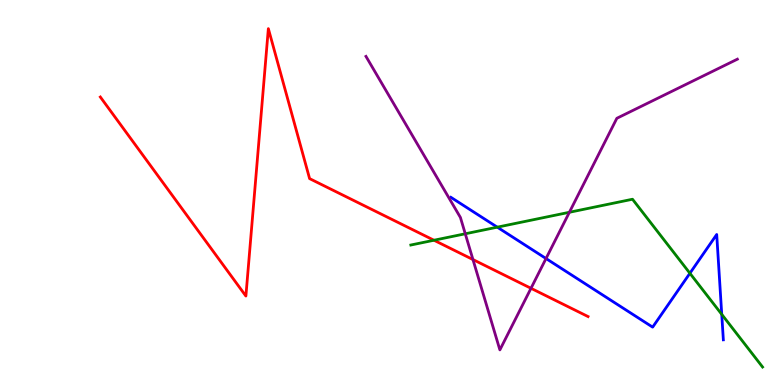[{'lines': ['blue', 'red'], 'intersections': []}, {'lines': ['green', 'red'], 'intersections': [{'x': 5.6, 'y': 3.76}]}, {'lines': ['purple', 'red'], 'intersections': [{'x': 6.1, 'y': 3.26}, {'x': 6.85, 'y': 2.51}]}, {'lines': ['blue', 'green'], 'intersections': [{'x': 6.42, 'y': 4.1}, {'x': 8.9, 'y': 2.9}, {'x': 9.31, 'y': 1.84}]}, {'lines': ['blue', 'purple'], 'intersections': [{'x': 7.05, 'y': 3.28}]}, {'lines': ['green', 'purple'], 'intersections': [{'x': 6.0, 'y': 3.93}, {'x': 7.35, 'y': 4.49}]}]